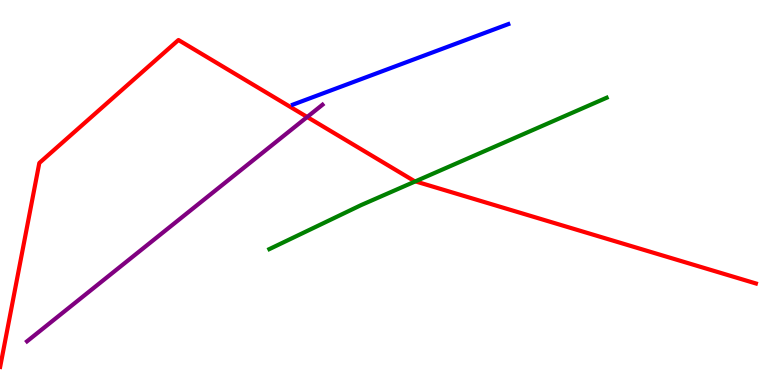[{'lines': ['blue', 'red'], 'intersections': []}, {'lines': ['green', 'red'], 'intersections': [{'x': 5.36, 'y': 5.29}]}, {'lines': ['purple', 'red'], 'intersections': [{'x': 3.96, 'y': 6.96}]}, {'lines': ['blue', 'green'], 'intersections': []}, {'lines': ['blue', 'purple'], 'intersections': []}, {'lines': ['green', 'purple'], 'intersections': []}]